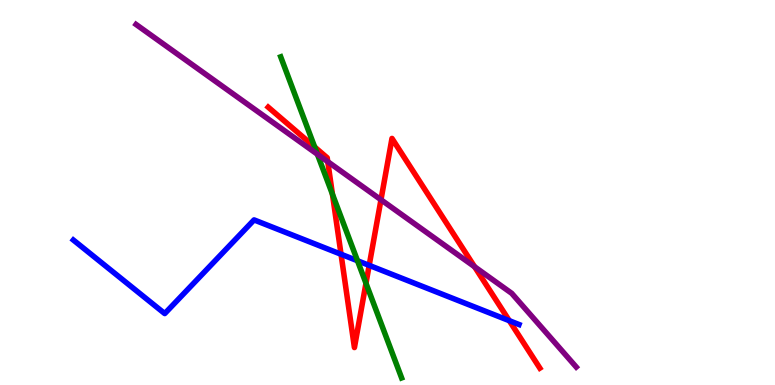[{'lines': ['blue', 'red'], 'intersections': [{'x': 4.4, 'y': 3.4}, {'x': 4.76, 'y': 3.11}, {'x': 6.57, 'y': 1.67}]}, {'lines': ['green', 'red'], 'intersections': [{'x': 4.06, 'y': 6.18}, {'x': 4.29, 'y': 4.96}, {'x': 4.72, 'y': 2.64}]}, {'lines': ['purple', 'red'], 'intersections': [{'x': 4.23, 'y': 5.8}, {'x': 4.92, 'y': 4.81}, {'x': 6.12, 'y': 3.07}]}, {'lines': ['blue', 'green'], 'intersections': [{'x': 4.61, 'y': 3.23}]}, {'lines': ['blue', 'purple'], 'intersections': []}, {'lines': ['green', 'purple'], 'intersections': [{'x': 4.1, 'y': 5.99}]}]